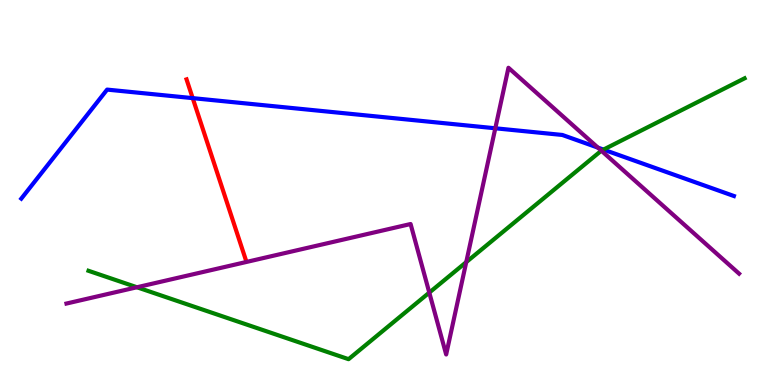[{'lines': ['blue', 'red'], 'intersections': [{'x': 2.49, 'y': 7.45}]}, {'lines': ['green', 'red'], 'intersections': []}, {'lines': ['purple', 'red'], 'intersections': []}, {'lines': ['blue', 'green'], 'intersections': [{'x': 7.79, 'y': 6.11}]}, {'lines': ['blue', 'purple'], 'intersections': [{'x': 6.39, 'y': 6.67}, {'x': 7.71, 'y': 6.17}]}, {'lines': ['green', 'purple'], 'intersections': [{'x': 1.77, 'y': 2.54}, {'x': 5.54, 'y': 2.4}, {'x': 6.02, 'y': 3.19}, {'x': 7.76, 'y': 6.09}]}]